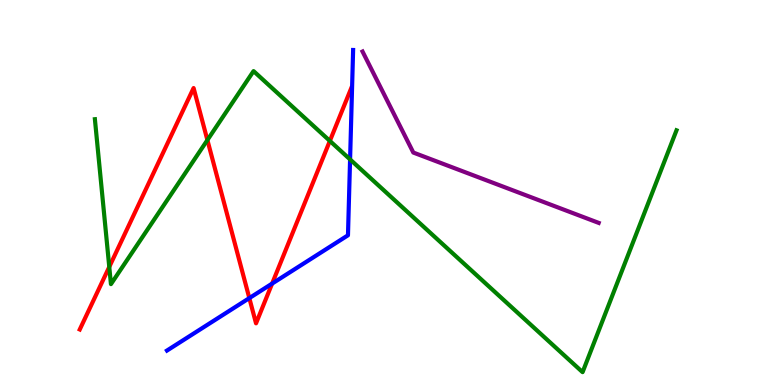[{'lines': ['blue', 'red'], 'intersections': [{'x': 3.22, 'y': 2.26}, {'x': 3.51, 'y': 2.63}]}, {'lines': ['green', 'red'], 'intersections': [{'x': 1.41, 'y': 3.07}, {'x': 2.68, 'y': 6.36}, {'x': 4.26, 'y': 6.34}]}, {'lines': ['purple', 'red'], 'intersections': []}, {'lines': ['blue', 'green'], 'intersections': [{'x': 4.52, 'y': 5.86}]}, {'lines': ['blue', 'purple'], 'intersections': []}, {'lines': ['green', 'purple'], 'intersections': []}]